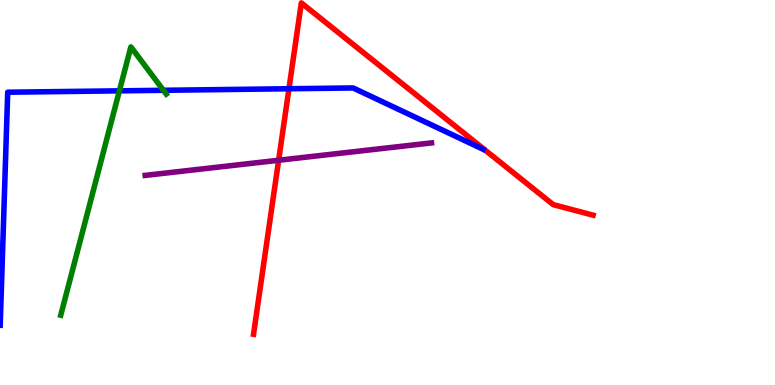[{'lines': ['blue', 'red'], 'intersections': [{'x': 3.73, 'y': 7.69}]}, {'lines': ['green', 'red'], 'intersections': []}, {'lines': ['purple', 'red'], 'intersections': [{'x': 3.6, 'y': 5.84}]}, {'lines': ['blue', 'green'], 'intersections': [{'x': 1.54, 'y': 7.64}, {'x': 2.11, 'y': 7.65}]}, {'lines': ['blue', 'purple'], 'intersections': []}, {'lines': ['green', 'purple'], 'intersections': []}]